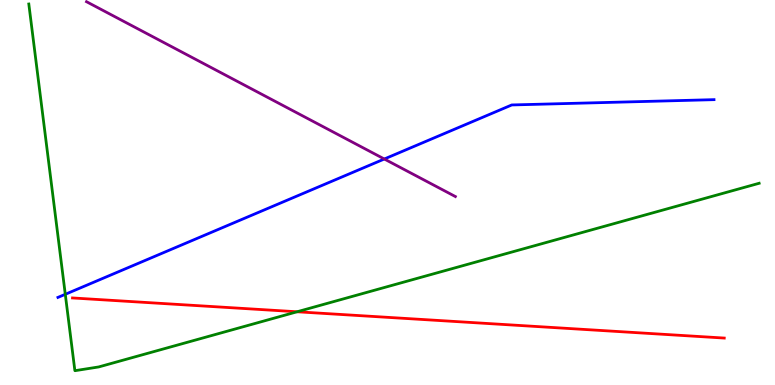[{'lines': ['blue', 'red'], 'intersections': []}, {'lines': ['green', 'red'], 'intersections': [{'x': 3.83, 'y': 1.9}]}, {'lines': ['purple', 'red'], 'intersections': []}, {'lines': ['blue', 'green'], 'intersections': [{'x': 0.842, 'y': 2.36}]}, {'lines': ['blue', 'purple'], 'intersections': [{'x': 4.96, 'y': 5.87}]}, {'lines': ['green', 'purple'], 'intersections': []}]